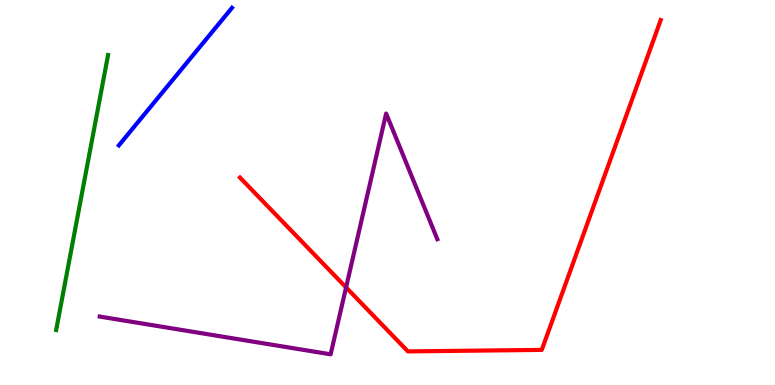[{'lines': ['blue', 'red'], 'intersections': []}, {'lines': ['green', 'red'], 'intersections': []}, {'lines': ['purple', 'red'], 'intersections': [{'x': 4.47, 'y': 2.54}]}, {'lines': ['blue', 'green'], 'intersections': []}, {'lines': ['blue', 'purple'], 'intersections': []}, {'lines': ['green', 'purple'], 'intersections': []}]